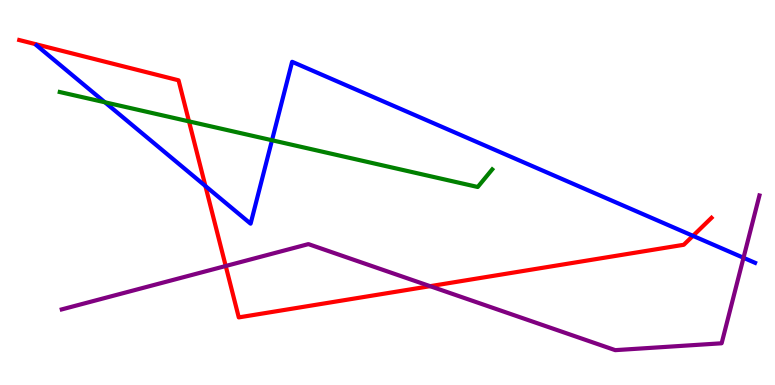[{'lines': ['blue', 'red'], 'intersections': [{'x': 2.65, 'y': 5.17}, {'x': 8.94, 'y': 3.87}]}, {'lines': ['green', 'red'], 'intersections': [{'x': 2.44, 'y': 6.85}]}, {'lines': ['purple', 'red'], 'intersections': [{'x': 2.91, 'y': 3.09}, {'x': 5.55, 'y': 2.57}]}, {'lines': ['blue', 'green'], 'intersections': [{'x': 1.35, 'y': 7.34}, {'x': 3.51, 'y': 6.36}]}, {'lines': ['blue', 'purple'], 'intersections': [{'x': 9.59, 'y': 3.3}]}, {'lines': ['green', 'purple'], 'intersections': []}]